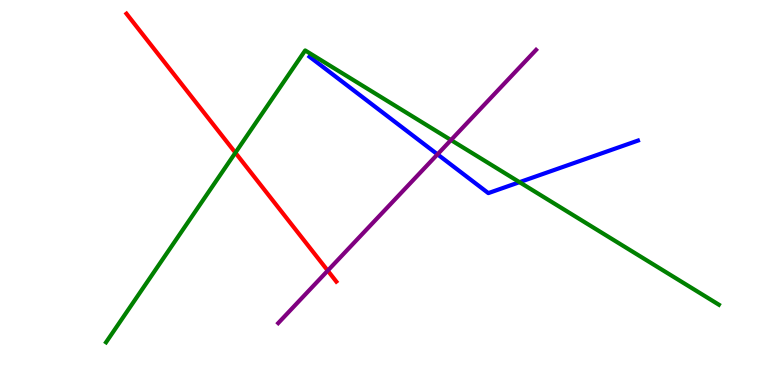[{'lines': ['blue', 'red'], 'intersections': []}, {'lines': ['green', 'red'], 'intersections': [{'x': 3.04, 'y': 6.03}]}, {'lines': ['purple', 'red'], 'intersections': [{'x': 4.23, 'y': 2.97}]}, {'lines': ['blue', 'green'], 'intersections': [{'x': 6.7, 'y': 5.27}]}, {'lines': ['blue', 'purple'], 'intersections': [{'x': 5.65, 'y': 5.99}]}, {'lines': ['green', 'purple'], 'intersections': [{'x': 5.82, 'y': 6.36}]}]